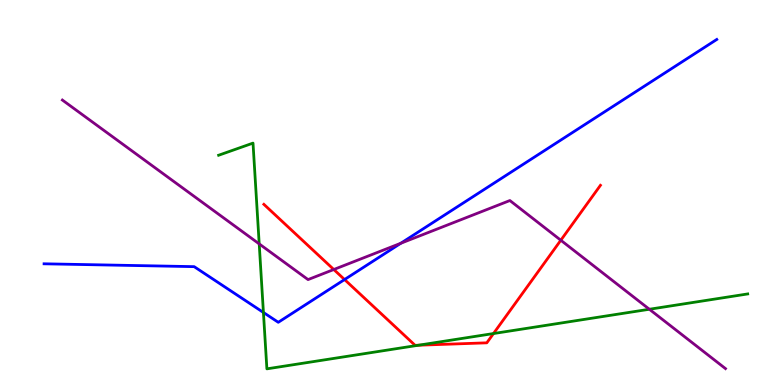[{'lines': ['blue', 'red'], 'intersections': [{'x': 4.45, 'y': 2.74}]}, {'lines': ['green', 'red'], 'intersections': [{'x': 5.4, 'y': 1.03}, {'x': 6.37, 'y': 1.34}]}, {'lines': ['purple', 'red'], 'intersections': [{'x': 4.31, 'y': 3.0}, {'x': 7.24, 'y': 3.76}]}, {'lines': ['blue', 'green'], 'intersections': [{'x': 3.4, 'y': 1.88}]}, {'lines': ['blue', 'purple'], 'intersections': [{'x': 5.17, 'y': 3.68}]}, {'lines': ['green', 'purple'], 'intersections': [{'x': 3.34, 'y': 3.66}, {'x': 8.38, 'y': 1.97}]}]